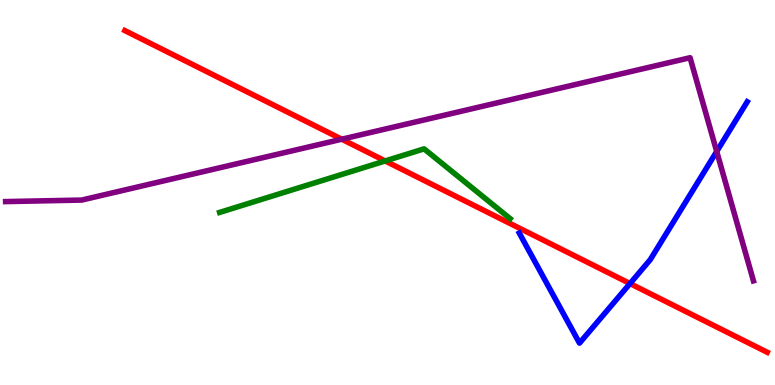[{'lines': ['blue', 'red'], 'intersections': [{'x': 8.13, 'y': 2.63}]}, {'lines': ['green', 'red'], 'intersections': [{'x': 4.97, 'y': 5.82}]}, {'lines': ['purple', 'red'], 'intersections': [{'x': 4.41, 'y': 6.38}]}, {'lines': ['blue', 'green'], 'intersections': []}, {'lines': ['blue', 'purple'], 'intersections': [{'x': 9.25, 'y': 6.07}]}, {'lines': ['green', 'purple'], 'intersections': []}]